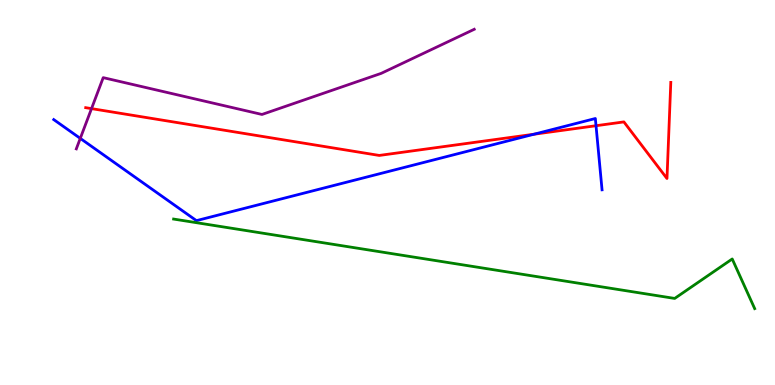[{'lines': ['blue', 'red'], 'intersections': [{'x': 6.89, 'y': 6.51}, {'x': 7.69, 'y': 6.73}]}, {'lines': ['green', 'red'], 'intersections': []}, {'lines': ['purple', 'red'], 'intersections': [{'x': 1.18, 'y': 7.18}]}, {'lines': ['blue', 'green'], 'intersections': []}, {'lines': ['blue', 'purple'], 'intersections': [{'x': 1.04, 'y': 6.41}]}, {'lines': ['green', 'purple'], 'intersections': []}]